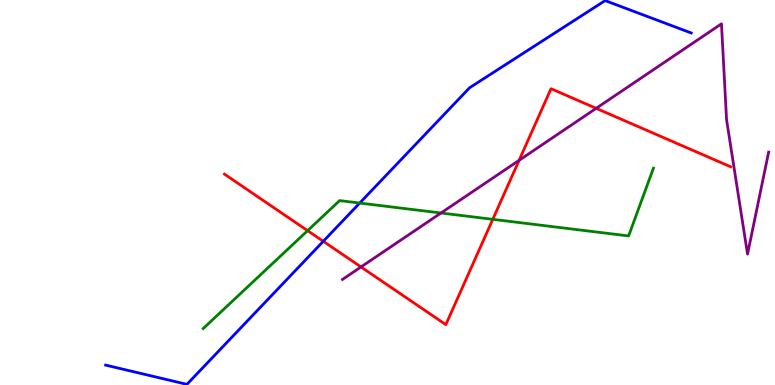[{'lines': ['blue', 'red'], 'intersections': [{'x': 4.17, 'y': 3.73}]}, {'lines': ['green', 'red'], 'intersections': [{'x': 3.97, 'y': 4.01}, {'x': 6.36, 'y': 4.3}]}, {'lines': ['purple', 'red'], 'intersections': [{'x': 4.66, 'y': 3.07}, {'x': 6.7, 'y': 5.84}, {'x': 7.69, 'y': 7.19}]}, {'lines': ['blue', 'green'], 'intersections': [{'x': 4.64, 'y': 4.73}]}, {'lines': ['blue', 'purple'], 'intersections': []}, {'lines': ['green', 'purple'], 'intersections': [{'x': 5.69, 'y': 4.47}]}]